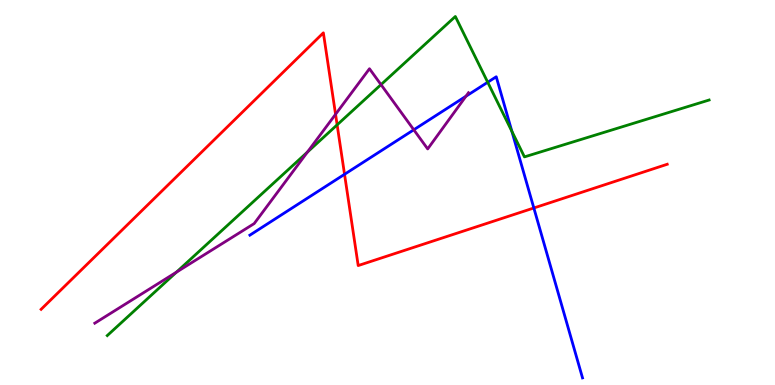[{'lines': ['blue', 'red'], 'intersections': [{'x': 4.45, 'y': 5.47}, {'x': 6.89, 'y': 4.6}]}, {'lines': ['green', 'red'], 'intersections': [{'x': 4.35, 'y': 6.76}]}, {'lines': ['purple', 'red'], 'intersections': [{'x': 4.33, 'y': 7.03}]}, {'lines': ['blue', 'green'], 'intersections': [{'x': 6.29, 'y': 7.86}, {'x': 6.6, 'y': 6.59}]}, {'lines': ['blue', 'purple'], 'intersections': [{'x': 5.34, 'y': 6.63}, {'x': 6.01, 'y': 7.5}]}, {'lines': ['green', 'purple'], 'intersections': [{'x': 2.28, 'y': 2.93}, {'x': 3.97, 'y': 6.05}, {'x': 4.92, 'y': 7.8}]}]